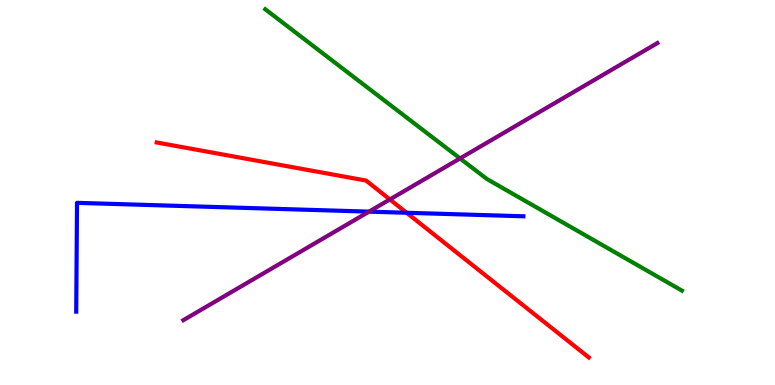[{'lines': ['blue', 'red'], 'intersections': [{'x': 5.25, 'y': 4.47}]}, {'lines': ['green', 'red'], 'intersections': []}, {'lines': ['purple', 'red'], 'intersections': [{'x': 5.03, 'y': 4.82}]}, {'lines': ['blue', 'green'], 'intersections': []}, {'lines': ['blue', 'purple'], 'intersections': [{'x': 4.76, 'y': 4.5}]}, {'lines': ['green', 'purple'], 'intersections': [{'x': 5.94, 'y': 5.88}]}]